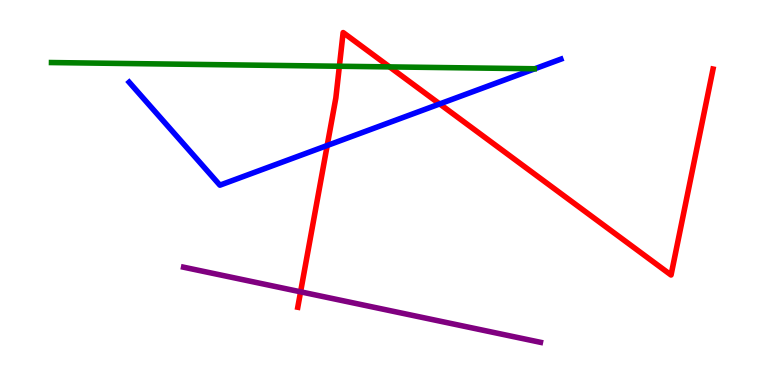[{'lines': ['blue', 'red'], 'intersections': [{'x': 4.22, 'y': 6.22}, {'x': 5.67, 'y': 7.3}]}, {'lines': ['green', 'red'], 'intersections': [{'x': 4.38, 'y': 8.28}, {'x': 5.03, 'y': 8.26}]}, {'lines': ['purple', 'red'], 'intersections': [{'x': 3.88, 'y': 2.42}]}, {'lines': ['blue', 'green'], 'intersections': []}, {'lines': ['blue', 'purple'], 'intersections': []}, {'lines': ['green', 'purple'], 'intersections': []}]